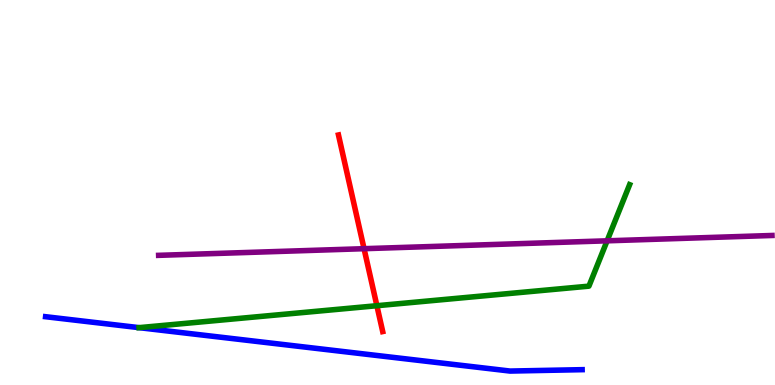[{'lines': ['blue', 'red'], 'intersections': []}, {'lines': ['green', 'red'], 'intersections': [{'x': 4.86, 'y': 2.06}]}, {'lines': ['purple', 'red'], 'intersections': [{'x': 4.7, 'y': 3.54}]}, {'lines': ['blue', 'green'], 'intersections': [{'x': 1.8, 'y': 1.49}]}, {'lines': ['blue', 'purple'], 'intersections': []}, {'lines': ['green', 'purple'], 'intersections': [{'x': 7.83, 'y': 3.74}]}]